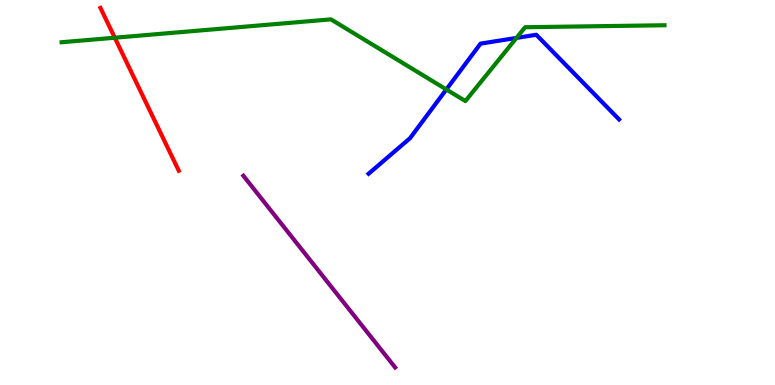[{'lines': ['blue', 'red'], 'intersections': []}, {'lines': ['green', 'red'], 'intersections': [{'x': 1.48, 'y': 9.02}]}, {'lines': ['purple', 'red'], 'intersections': []}, {'lines': ['blue', 'green'], 'intersections': [{'x': 5.76, 'y': 7.68}, {'x': 6.66, 'y': 9.02}]}, {'lines': ['blue', 'purple'], 'intersections': []}, {'lines': ['green', 'purple'], 'intersections': []}]